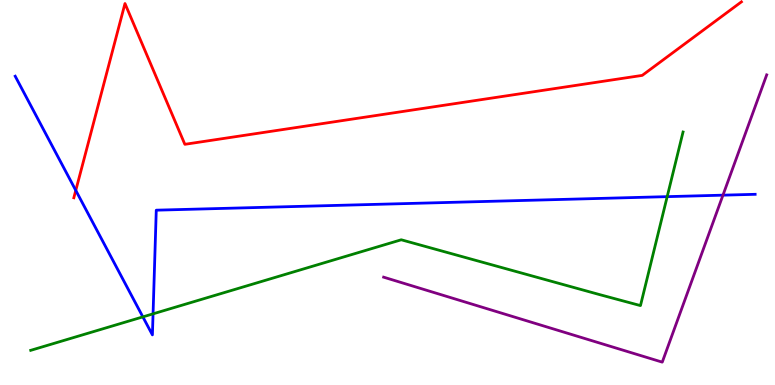[{'lines': ['blue', 'red'], 'intersections': [{'x': 0.978, 'y': 5.05}]}, {'lines': ['green', 'red'], 'intersections': []}, {'lines': ['purple', 'red'], 'intersections': []}, {'lines': ['blue', 'green'], 'intersections': [{'x': 1.84, 'y': 1.77}, {'x': 1.97, 'y': 1.85}, {'x': 8.61, 'y': 4.89}]}, {'lines': ['blue', 'purple'], 'intersections': [{'x': 9.33, 'y': 4.93}]}, {'lines': ['green', 'purple'], 'intersections': []}]